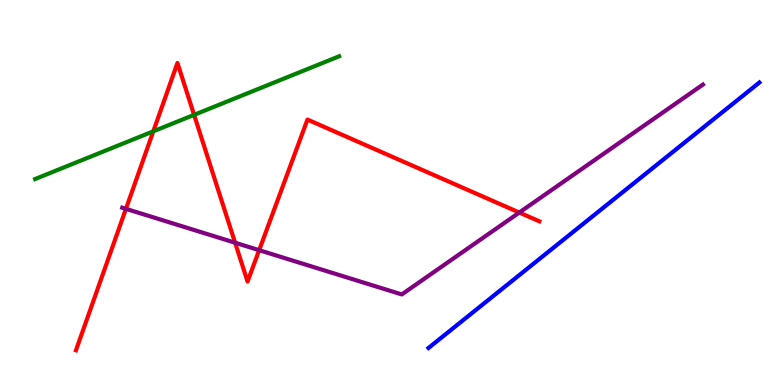[{'lines': ['blue', 'red'], 'intersections': []}, {'lines': ['green', 'red'], 'intersections': [{'x': 1.98, 'y': 6.59}, {'x': 2.5, 'y': 7.02}]}, {'lines': ['purple', 'red'], 'intersections': [{'x': 1.62, 'y': 4.58}, {'x': 3.03, 'y': 3.7}, {'x': 3.34, 'y': 3.5}, {'x': 6.7, 'y': 4.48}]}, {'lines': ['blue', 'green'], 'intersections': []}, {'lines': ['blue', 'purple'], 'intersections': []}, {'lines': ['green', 'purple'], 'intersections': []}]